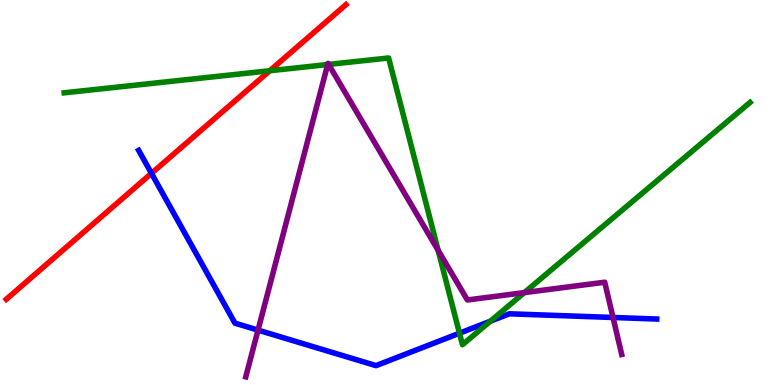[{'lines': ['blue', 'red'], 'intersections': [{'x': 1.95, 'y': 5.5}]}, {'lines': ['green', 'red'], 'intersections': [{'x': 3.48, 'y': 8.16}]}, {'lines': ['purple', 'red'], 'intersections': []}, {'lines': ['blue', 'green'], 'intersections': [{'x': 5.93, 'y': 1.35}, {'x': 6.33, 'y': 1.66}]}, {'lines': ['blue', 'purple'], 'intersections': [{'x': 3.33, 'y': 1.43}, {'x': 7.91, 'y': 1.75}]}, {'lines': ['green', 'purple'], 'intersections': [{'x': 4.23, 'y': 8.32}, {'x': 4.24, 'y': 8.33}, {'x': 5.65, 'y': 3.5}, {'x': 6.77, 'y': 2.4}]}]